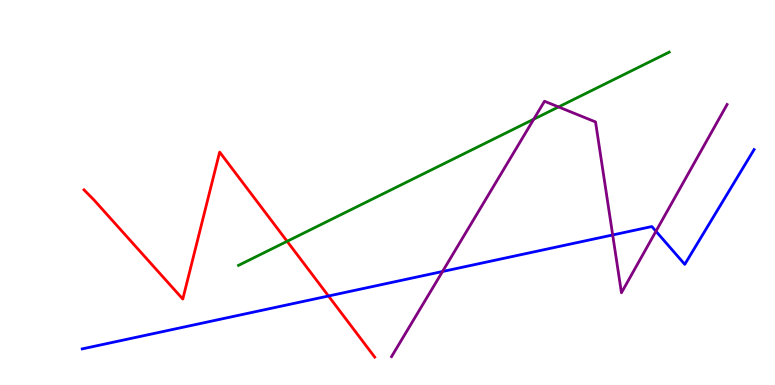[{'lines': ['blue', 'red'], 'intersections': [{'x': 4.24, 'y': 2.31}]}, {'lines': ['green', 'red'], 'intersections': [{'x': 3.7, 'y': 3.73}]}, {'lines': ['purple', 'red'], 'intersections': []}, {'lines': ['blue', 'green'], 'intersections': []}, {'lines': ['blue', 'purple'], 'intersections': [{'x': 5.71, 'y': 2.95}, {'x': 7.91, 'y': 3.9}, {'x': 8.46, 'y': 3.99}]}, {'lines': ['green', 'purple'], 'intersections': [{'x': 6.89, 'y': 6.9}, {'x': 7.21, 'y': 7.22}]}]